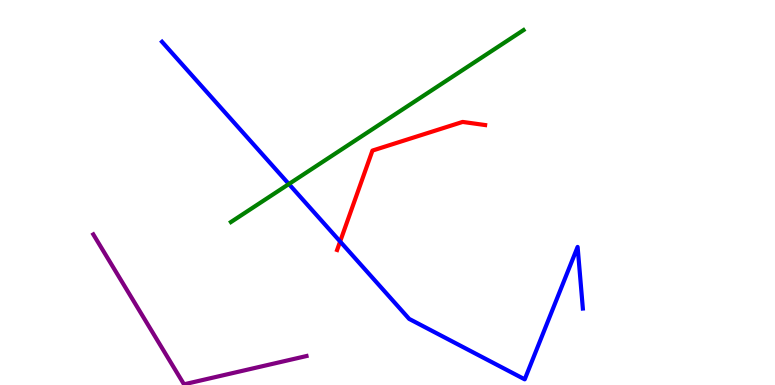[{'lines': ['blue', 'red'], 'intersections': [{'x': 4.39, 'y': 3.73}]}, {'lines': ['green', 'red'], 'intersections': []}, {'lines': ['purple', 'red'], 'intersections': []}, {'lines': ['blue', 'green'], 'intersections': [{'x': 3.73, 'y': 5.22}]}, {'lines': ['blue', 'purple'], 'intersections': []}, {'lines': ['green', 'purple'], 'intersections': []}]